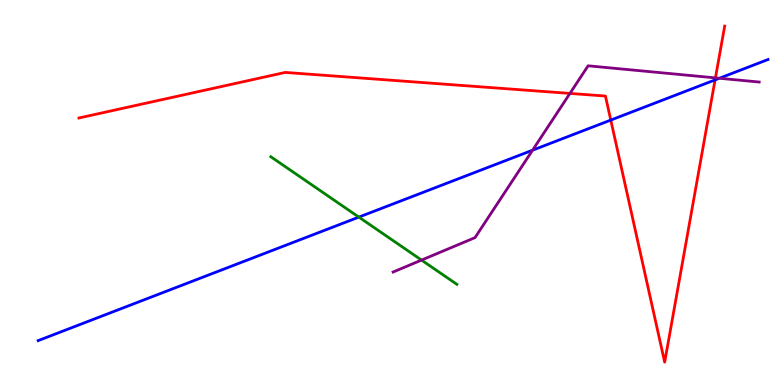[{'lines': ['blue', 'red'], 'intersections': [{'x': 7.88, 'y': 6.88}, {'x': 9.23, 'y': 7.92}]}, {'lines': ['green', 'red'], 'intersections': []}, {'lines': ['purple', 'red'], 'intersections': [{'x': 7.35, 'y': 7.57}, {'x': 9.23, 'y': 7.98}]}, {'lines': ['blue', 'green'], 'intersections': [{'x': 4.63, 'y': 4.36}]}, {'lines': ['blue', 'purple'], 'intersections': [{'x': 6.87, 'y': 6.1}, {'x': 9.28, 'y': 7.97}]}, {'lines': ['green', 'purple'], 'intersections': [{'x': 5.44, 'y': 3.24}]}]